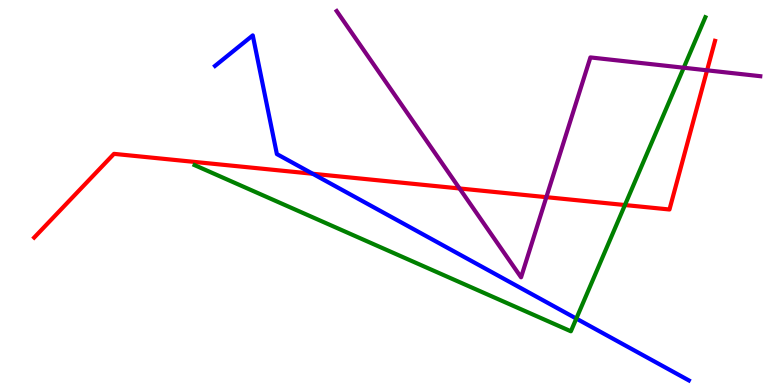[{'lines': ['blue', 'red'], 'intersections': [{'x': 4.03, 'y': 5.49}]}, {'lines': ['green', 'red'], 'intersections': [{'x': 8.06, 'y': 4.67}]}, {'lines': ['purple', 'red'], 'intersections': [{'x': 5.93, 'y': 5.1}, {'x': 7.05, 'y': 4.88}, {'x': 9.12, 'y': 8.17}]}, {'lines': ['blue', 'green'], 'intersections': [{'x': 7.44, 'y': 1.73}]}, {'lines': ['blue', 'purple'], 'intersections': []}, {'lines': ['green', 'purple'], 'intersections': [{'x': 8.82, 'y': 8.24}]}]